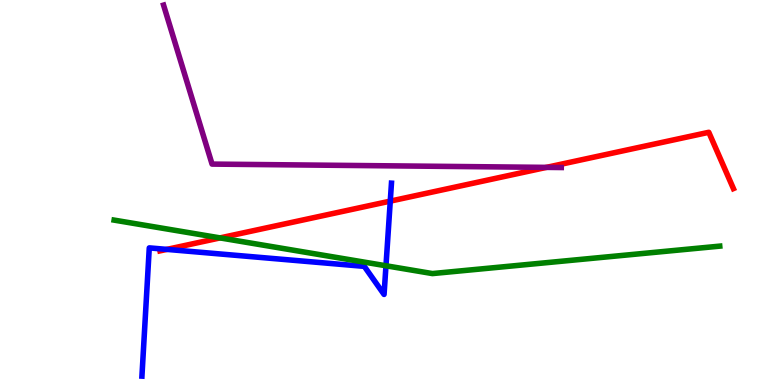[{'lines': ['blue', 'red'], 'intersections': [{'x': 2.15, 'y': 3.52}, {'x': 5.04, 'y': 4.78}]}, {'lines': ['green', 'red'], 'intersections': [{'x': 2.84, 'y': 3.82}]}, {'lines': ['purple', 'red'], 'intersections': [{'x': 7.05, 'y': 5.65}]}, {'lines': ['blue', 'green'], 'intersections': [{'x': 4.98, 'y': 3.1}]}, {'lines': ['blue', 'purple'], 'intersections': []}, {'lines': ['green', 'purple'], 'intersections': []}]